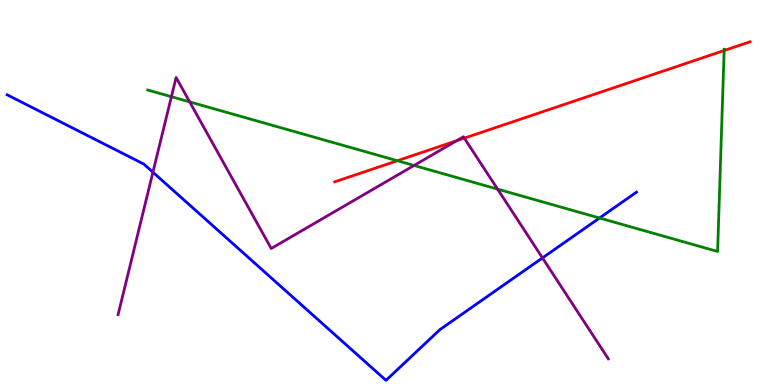[{'lines': ['blue', 'red'], 'intersections': []}, {'lines': ['green', 'red'], 'intersections': [{'x': 5.13, 'y': 5.83}, {'x': 9.34, 'y': 8.69}]}, {'lines': ['purple', 'red'], 'intersections': [{'x': 5.89, 'y': 6.34}, {'x': 5.99, 'y': 6.41}]}, {'lines': ['blue', 'green'], 'intersections': [{'x': 7.74, 'y': 4.34}]}, {'lines': ['blue', 'purple'], 'intersections': [{'x': 1.97, 'y': 5.53}, {'x': 7.0, 'y': 3.3}]}, {'lines': ['green', 'purple'], 'intersections': [{'x': 2.21, 'y': 7.49}, {'x': 2.45, 'y': 7.35}, {'x': 5.34, 'y': 5.7}, {'x': 6.42, 'y': 5.09}]}]